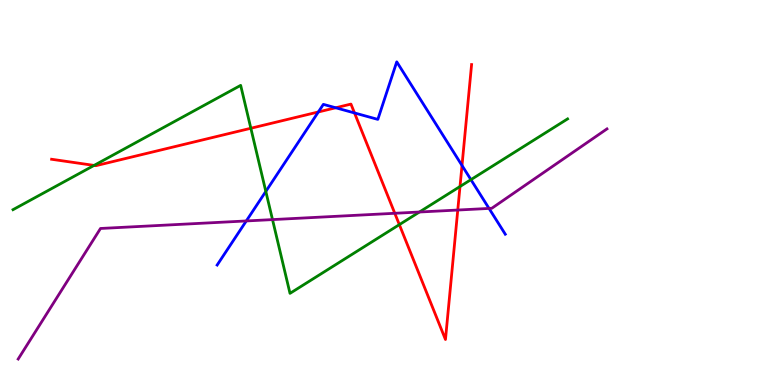[{'lines': ['blue', 'red'], 'intersections': [{'x': 4.11, 'y': 7.09}, {'x': 4.33, 'y': 7.2}, {'x': 4.57, 'y': 7.07}, {'x': 5.96, 'y': 5.7}]}, {'lines': ['green', 'red'], 'intersections': [{'x': 1.21, 'y': 5.7}, {'x': 3.24, 'y': 6.67}, {'x': 5.15, 'y': 4.17}, {'x': 5.94, 'y': 5.16}]}, {'lines': ['purple', 'red'], 'intersections': [{'x': 5.09, 'y': 4.46}, {'x': 5.91, 'y': 4.54}]}, {'lines': ['blue', 'green'], 'intersections': [{'x': 3.43, 'y': 5.03}, {'x': 6.08, 'y': 5.33}]}, {'lines': ['blue', 'purple'], 'intersections': [{'x': 3.18, 'y': 4.26}, {'x': 6.31, 'y': 4.59}]}, {'lines': ['green', 'purple'], 'intersections': [{'x': 3.52, 'y': 4.3}, {'x': 5.41, 'y': 4.49}]}]